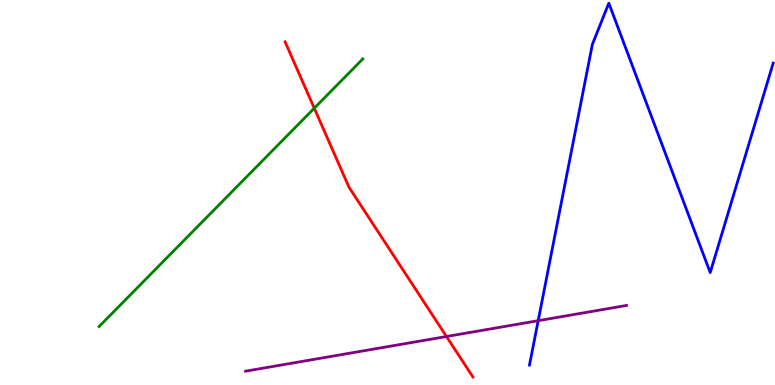[{'lines': ['blue', 'red'], 'intersections': []}, {'lines': ['green', 'red'], 'intersections': [{'x': 4.05, 'y': 7.19}]}, {'lines': ['purple', 'red'], 'intersections': [{'x': 5.76, 'y': 1.26}]}, {'lines': ['blue', 'green'], 'intersections': []}, {'lines': ['blue', 'purple'], 'intersections': [{'x': 6.94, 'y': 1.67}]}, {'lines': ['green', 'purple'], 'intersections': []}]